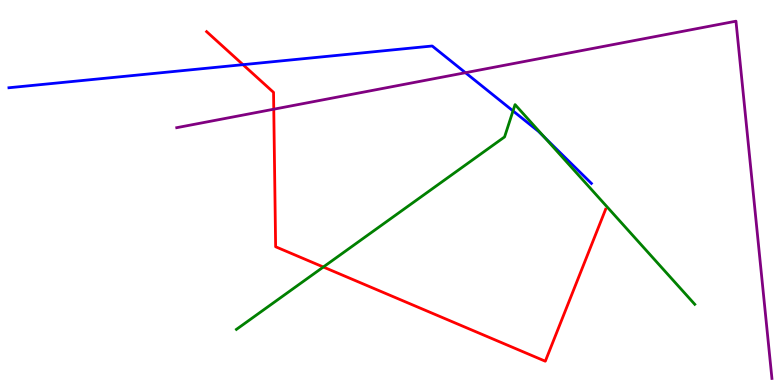[{'lines': ['blue', 'red'], 'intersections': [{'x': 3.14, 'y': 8.32}]}, {'lines': ['green', 'red'], 'intersections': [{'x': 4.17, 'y': 3.06}]}, {'lines': ['purple', 'red'], 'intersections': [{'x': 3.53, 'y': 7.16}]}, {'lines': ['blue', 'green'], 'intersections': [{'x': 6.62, 'y': 7.12}, {'x': 7.02, 'y': 6.44}]}, {'lines': ['blue', 'purple'], 'intersections': [{'x': 6.01, 'y': 8.11}]}, {'lines': ['green', 'purple'], 'intersections': []}]